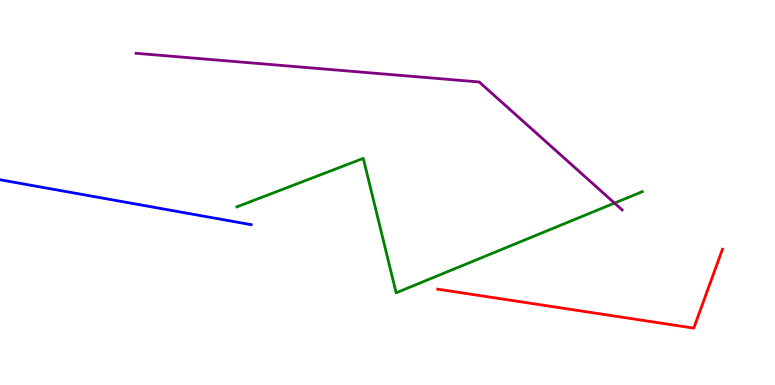[{'lines': ['blue', 'red'], 'intersections': []}, {'lines': ['green', 'red'], 'intersections': []}, {'lines': ['purple', 'red'], 'intersections': []}, {'lines': ['blue', 'green'], 'intersections': []}, {'lines': ['blue', 'purple'], 'intersections': []}, {'lines': ['green', 'purple'], 'intersections': [{'x': 7.93, 'y': 4.73}]}]